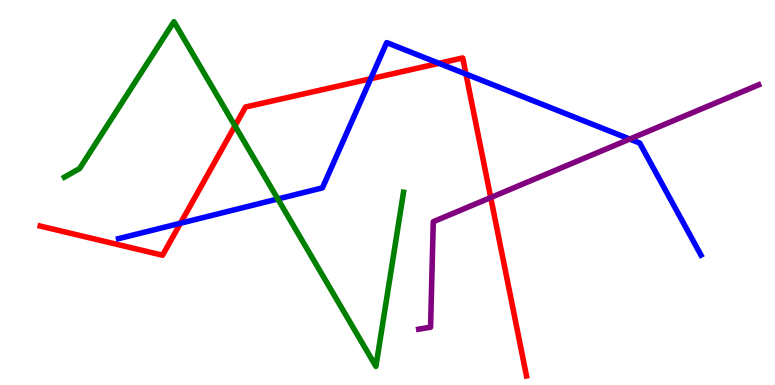[{'lines': ['blue', 'red'], 'intersections': [{'x': 2.33, 'y': 4.2}, {'x': 4.78, 'y': 7.95}, {'x': 5.66, 'y': 8.36}, {'x': 6.01, 'y': 8.08}]}, {'lines': ['green', 'red'], 'intersections': [{'x': 3.03, 'y': 6.73}]}, {'lines': ['purple', 'red'], 'intersections': [{'x': 6.33, 'y': 4.87}]}, {'lines': ['blue', 'green'], 'intersections': [{'x': 3.58, 'y': 4.83}]}, {'lines': ['blue', 'purple'], 'intersections': [{'x': 8.13, 'y': 6.39}]}, {'lines': ['green', 'purple'], 'intersections': []}]